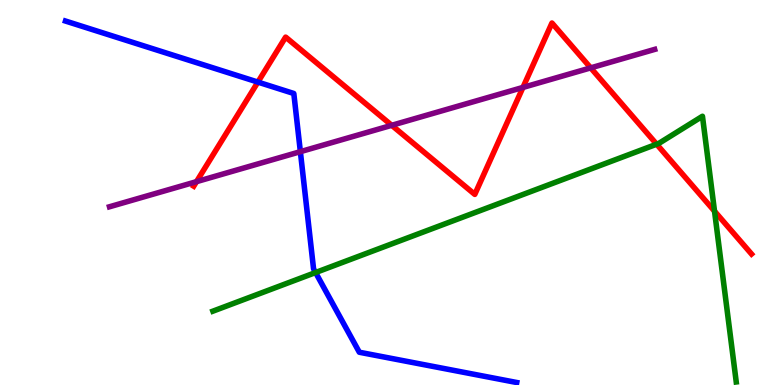[{'lines': ['blue', 'red'], 'intersections': [{'x': 3.33, 'y': 7.87}]}, {'lines': ['green', 'red'], 'intersections': [{'x': 8.47, 'y': 6.25}, {'x': 9.22, 'y': 4.51}]}, {'lines': ['purple', 'red'], 'intersections': [{'x': 2.54, 'y': 5.28}, {'x': 5.05, 'y': 6.75}, {'x': 6.75, 'y': 7.73}, {'x': 7.62, 'y': 8.24}]}, {'lines': ['blue', 'green'], 'intersections': [{'x': 4.07, 'y': 2.92}]}, {'lines': ['blue', 'purple'], 'intersections': [{'x': 3.88, 'y': 6.06}]}, {'lines': ['green', 'purple'], 'intersections': []}]